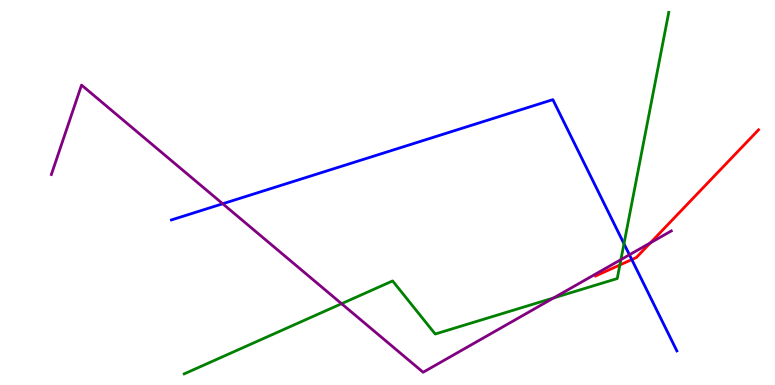[{'lines': ['blue', 'red'], 'intersections': [{'x': 8.15, 'y': 3.26}]}, {'lines': ['green', 'red'], 'intersections': [{'x': 8.0, 'y': 3.12}]}, {'lines': ['purple', 'red'], 'intersections': [{'x': 8.39, 'y': 3.69}]}, {'lines': ['blue', 'green'], 'intersections': [{'x': 8.05, 'y': 3.67}]}, {'lines': ['blue', 'purple'], 'intersections': [{'x': 2.87, 'y': 4.71}, {'x': 8.12, 'y': 3.38}]}, {'lines': ['green', 'purple'], 'intersections': [{'x': 4.41, 'y': 2.11}, {'x': 7.14, 'y': 2.26}, {'x': 8.01, 'y': 3.26}]}]